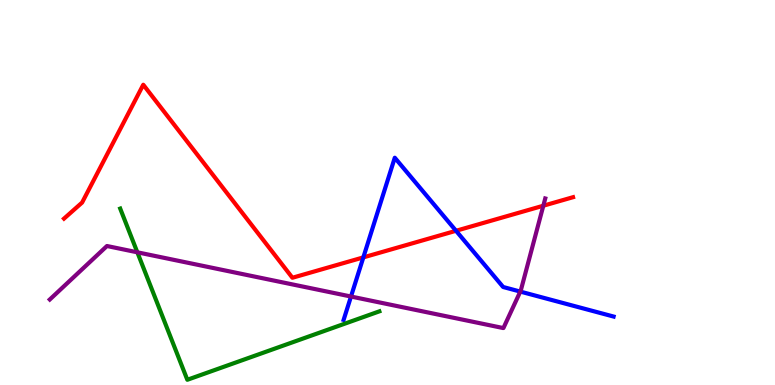[{'lines': ['blue', 'red'], 'intersections': [{'x': 4.69, 'y': 3.31}, {'x': 5.88, 'y': 4.01}]}, {'lines': ['green', 'red'], 'intersections': []}, {'lines': ['purple', 'red'], 'intersections': [{'x': 7.01, 'y': 4.66}]}, {'lines': ['blue', 'green'], 'intersections': []}, {'lines': ['blue', 'purple'], 'intersections': [{'x': 4.53, 'y': 2.3}, {'x': 6.71, 'y': 2.43}]}, {'lines': ['green', 'purple'], 'intersections': [{'x': 1.77, 'y': 3.45}]}]